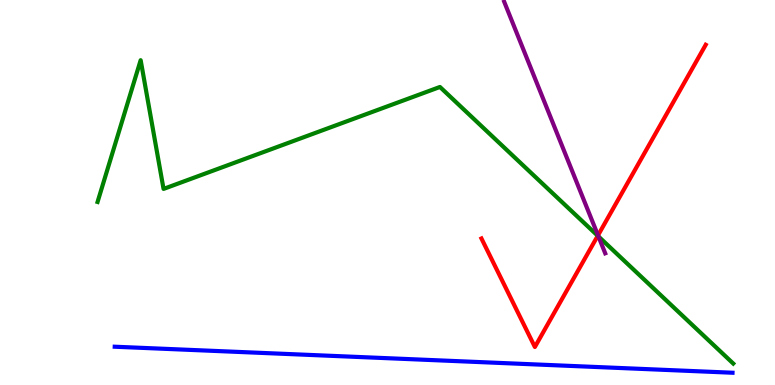[{'lines': ['blue', 'red'], 'intersections': []}, {'lines': ['green', 'red'], 'intersections': [{'x': 7.71, 'y': 3.88}]}, {'lines': ['purple', 'red'], 'intersections': [{'x': 7.72, 'y': 3.89}]}, {'lines': ['blue', 'green'], 'intersections': []}, {'lines': ['blue', 'purple'], 'intersections': []}, {'lines': ['green', 'purple'], 'intersections': [{'x': 7.72, 'y': 3.86}]}]